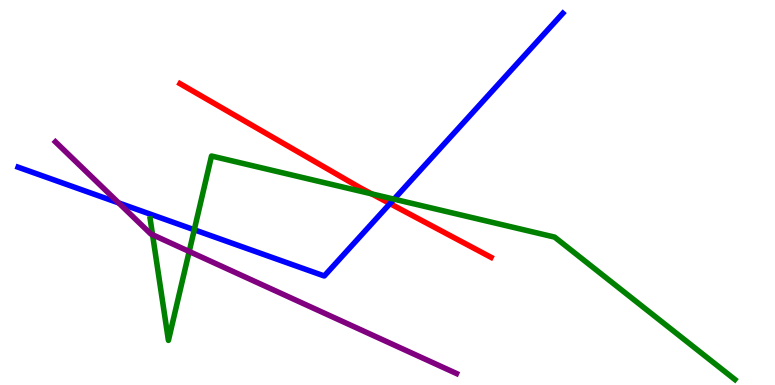[{'lines': ['blue', 'red'], 'intersections': [{'x': 5.03, 'y': 4.71}]}, {'lines': ['green', 'red'], 'intersections': [{'x': 4.8, 'y': 4.96}]}, {'lines': ['purple', 'red'], 'intersections': []}, {'lines': ['blue', 'green'], 'intersections': [{'x': 2.51, 'y': 4.03}, {'x': 5.08, 'y': 4.83}]}, {'lines': ['blue', 'purple'], 'intersections': [{'x': 1.53, 'y': 4.73}]}, {'lines': ['green', 'purple'], 'intersections': [{'x': 1.97, 'y': 3.9}, {'x': 2.44, 'y': 3.47}]}]